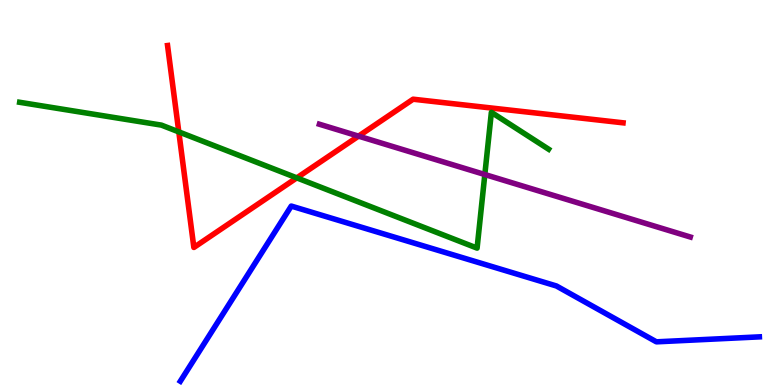[{'lines': ['blue', 'red'], 'intersections': []}, {'lines': ['green', 'red'], 'intersections': [{'x': 2.31, 'y': 6.57}, {'x': 3.83, 'y': 5.38}]}, {'lines': ['purple', 'red'], 'intersections': [{'x': 4.63, 'y': 6.46}]}, {'lines': ['blue', 'green'], 'intersections': []}, {'lines': ['blue', 'purple'], 'intersections': []}, {'lines': ['green', 'purple'], 'intersections': [{'x': 6.26, 'y': 5.47}]}]